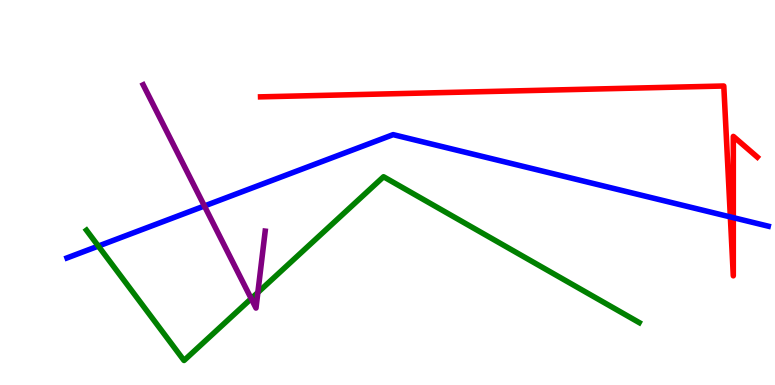[{'lines': ['blue', 'red'], 'intersections': [{'x': 9.42, 'y': 4.37}, {'x': 9.46, 'y': 4.35}]}, {'lines': ['green', 'red'], 'intersections': []}, {'lines': ['purple', 'red'], 'intersections': []}, {'lines': ['blue', 'green'], 'intersections': [{'x': 1.27, 'y': 3.61}]}, {'lines': ['blue', 'purple'], 'intersections': [{'x': 2.64, 'y': 4.65}]}, {'lines': ['green', 'purple'], 'intersections': [{'x': 3.24, 'y': 2.24}, {'x': 3.33, 'y': 2.4}]}]